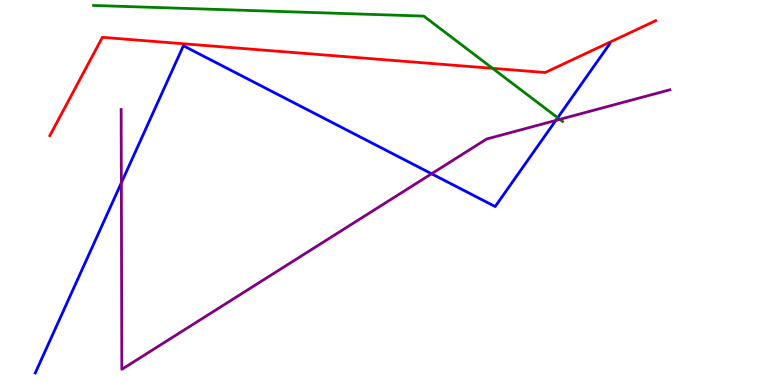[{'lines': ['blue', 'red'], 'intersections': []}, {'lines': ['green', 'red'], 'intersections': [{'x': 6.36, 'y': 8.23}]}, {'lines': ['purple', 'red'], 'intersections': []}, {'lines': ['blue', 'green'], 'intersections': [{'x': 7.2, 'y': 6.94}]}, {'lines': ['blue', 'purple'], 'intersections': [{'x': 1.57, 'y': 5.25}, {'x': 5.57, 'y': 5.49}, {'x': 7.17, 'y': 6.87}]}, {'lines': ['green', 'purple'], 'intersections': [{'x': 7.22, 'y': 6.9}]}]